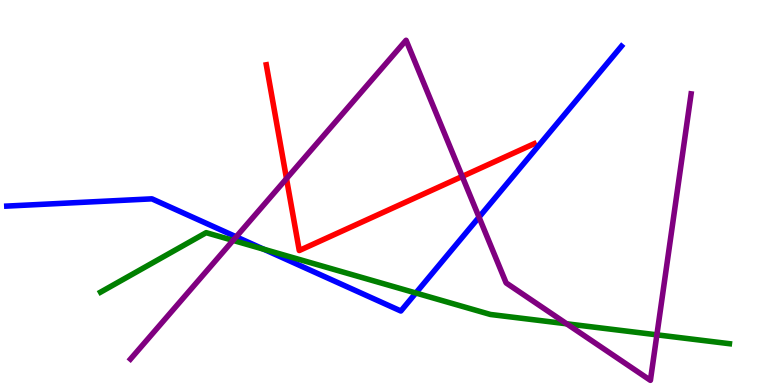[{'lines': ['blue', 'red'], 'intersections': []}, {'lines': ['green', 'red'], 'intersections': []}, {'lines': ['purple', 'red'], 'intersections': [{'x': 3.7, 'y': 5.36}, {'x': 5.96, 'y': 5.42}]}, {'lines': ['blue', 'green'], 'intersections': [{'x': 3.4, 'y': 3.53}, {'x': 5.37, 'y': 2.39}]}, {'lines': ['blue', 'purple'], 'intersections': [{'x': 3.05, 'y': 3.85}, {'x': 6.18, 'y': 4.36}]}, {'lines': ['green', 'purple'], 'intersections': [{'x': 3.01, 'y': 3.76}, {'x': 7.31, 'y': 1.59}, {'x': 8.48, 'y': 1.3}]}]